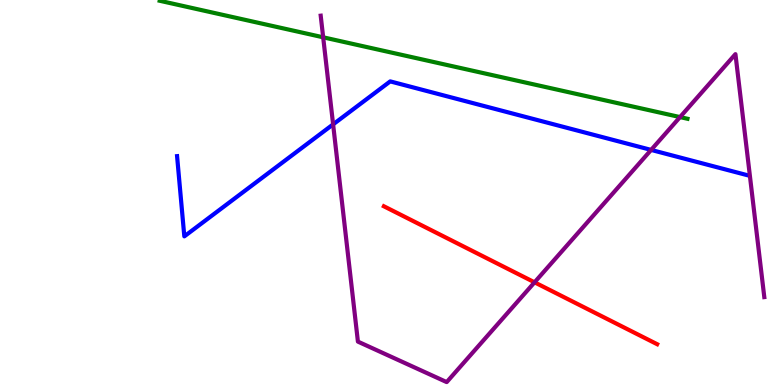[{'lines': ['blue', 'red'], 'intersections': []}, {'lines': ['green', 'red'], 'intersections': []}, {'lines': ['purple', 'red'], 'intersections': [{'x': 6.9, 'y': 2.67}]}, {'lines': ['blue', 'green'], 'intersections': []}, {'lines': ['blue', 'purple'], 'intersections': [{'x': 4.3, 'y': 6.77}, {'x': 8.4, 'y': 6.11}]}, {'lines': ['green', 'purple'], 'intersections': [{'x': 4.17, 'y': 9.03}, {'x': 8.77, 'y': 6.96}]}]